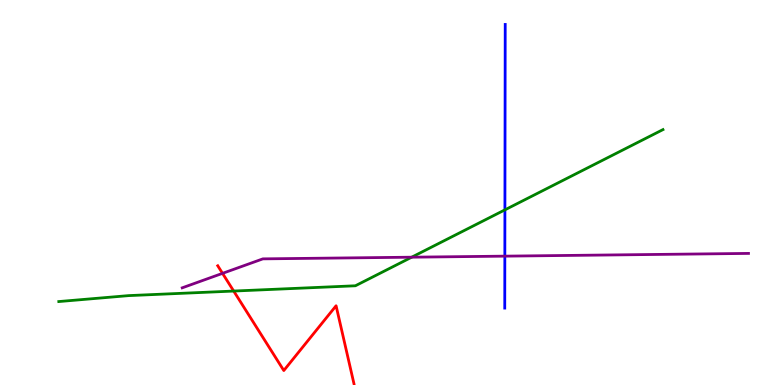[{'lines': ['blue', 'red'], 'intersections': []}, {'lines': ['green', 'red'], 'intersections': [{'x': 3.02, 'y': 2.44}]}, {'lines': ['purple', 'red'], 'intersections': [{'x': 2.87, 'y': 2.9}]}, {'lines': ['blue', 'green'], 'intersections': [{'x': 6.51, 'y': 4.55}]}, {'lines': ['blue', 'purple'], 'intersections': [{'x': 6.51, 'y': 3.35}]}, {'lines': ['green', 'purple'], 'intersections': [{'x': 5.31, 'y': 3.32}]}]